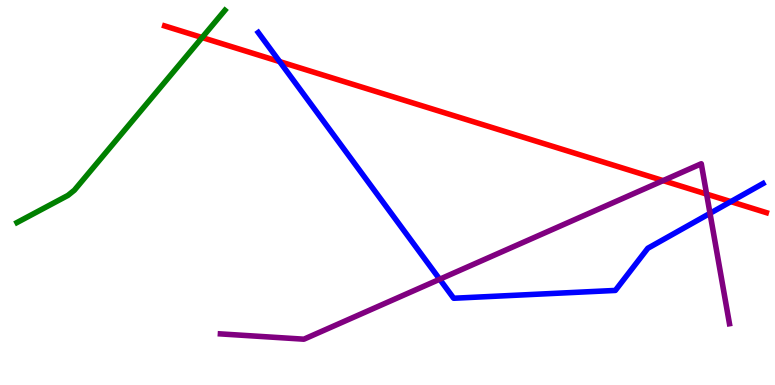[{'lines': ['blue', 'red'], 'intersections': [{'x': 3.61, 'y': 8.4}, {'x': 9.43, 'y': 4.76}]}, {'lines': ['green', 'red'], 'intersections': [{'x': 2.61, 'y': 9.03}]}, {'lines': ['purple', 'red'], 'intersections': [{'x': 8.56, 'y': 5.31}, {'x': 9.12, 'y': 4.96}]}, {'lines': ['blue', 'green'], 'intersections': []}, {'lines': ['blue', 'purple'], 'intersections': [{'x': 5.67, 'y': 2.75}, {'x': 9.16, 'y': 4.46}]}, {'lines': ['green', 'purple'], 'intersections': []}]